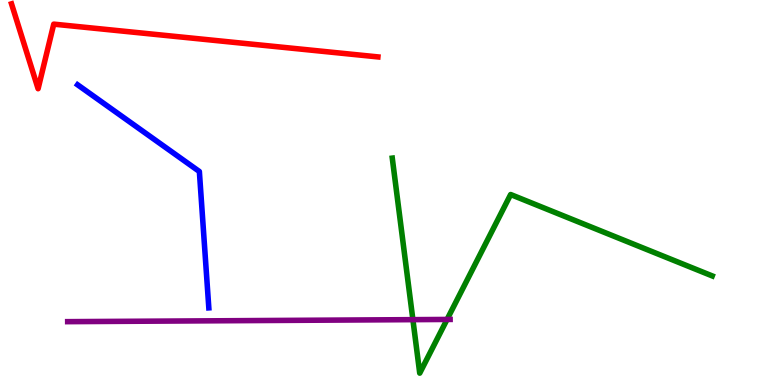[{'lines': ['blue', 'red'], 'intersections': []}, {'lines': ['green', 'red'], 'intersections': []}, {'lines': ['purple', 'red'], 'intersections': []}, {'lines': ['blue', 'green'], 'intersections': []}, {'lines': ['blue', 'purple'], 'intersections': []}, {'lines': ['green', 'purple'], 'intersections': [{'x': 5.33, 'y': 1.7}, {'x': 5.77, 'y': 1.7}]}]